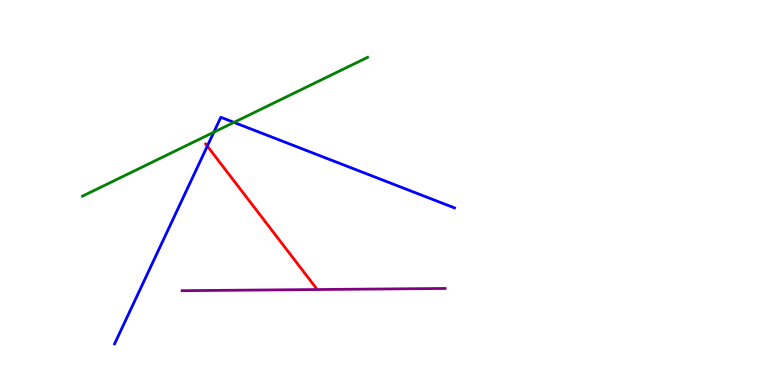[{'lines': ['blue', 'red'], 'intersections': [{'x': 2.68, 'y': 6.21}]}, {'lines': ['green', 'red'], 'intersections': []}, {'lines': ['purple', 'red'], 'intersections': []}, {'lines': ['blue', 'green'], 'intersections': [{'x': 2.76, 'y': 6.57}, {'x': 3.02, 'y': 6.82}]}, {'lines': ['blue', 'purple'], 'intersections': []}, {'lines': ['green', 'purple'], 'intersections': []}]